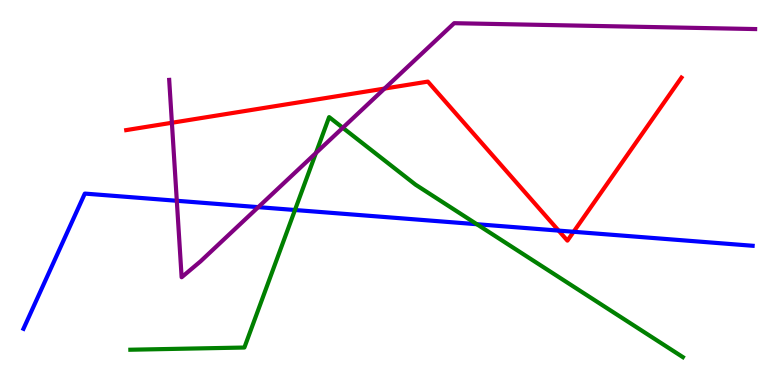[{'lines': ['blue', 'red'], 'intersections': [{'x': 7.21, 'y': 4.01}, {'x': 7.4, 'y': 3.98}]}, {'lines': ['green', 'red'], 'intersections': []}, {'lines': ['purple', 'red'], 'intersections': [{'x': 2.22, 'y': 6.81}, {'x': 4.96, 'y': 7.7}]}, {'lines': ['blue', 'green'], 'intersections': [{'x': 3.81, 'y': 4.55}, {'x': 6.15, 'y': 4.18}]}, {'lines': ['blue', 'purple'], 'intersections': [{'x': 2.28, 'y': 4.79}, {'x': 3.33, 'y': 4.62}]}, {'lines': ['green', 'purple'], 'intersections': [{'x': 4.08, 'y': 6.03}, {'x': 4.42, 'y': 6.68}]}]